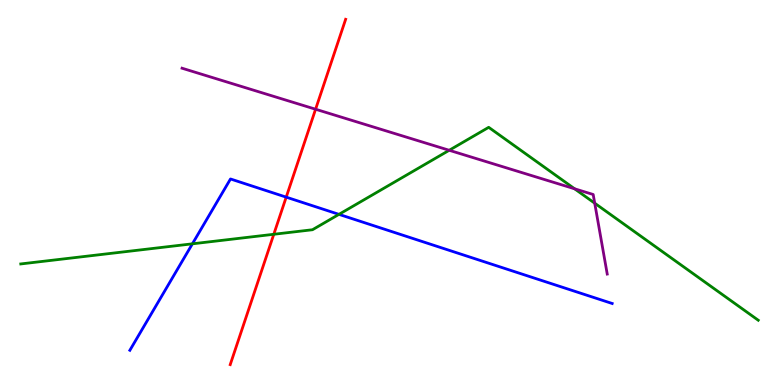[{'lines': ['blue', 'red'], 'intersections': [{'x': 3.69, 'y': 4.88}]}, {'lines': ['green', 'red'], 'intersections': [{'x': 3.53, 'y': 3.91}]}, {'lines': ['purple', 'red'], 'intersections': [{'x': 4.07, 'y': 7.16}]}, {'lines': ['blue', 'green'], 'intersections': [{'x': 2.48, 'y': 3.67}, {'x': 4.37, 'y': 4.43}]}, {'lines': ['blue', 'purple'], 'intersections': []}, {'lines': ['green', 'purple'], 'intersections': [{'x': 5.8, 'y': 6.1}, {'x': 7.41, 'y': 5.1}, {'x': 7.67, 'y': 4.72}]}]